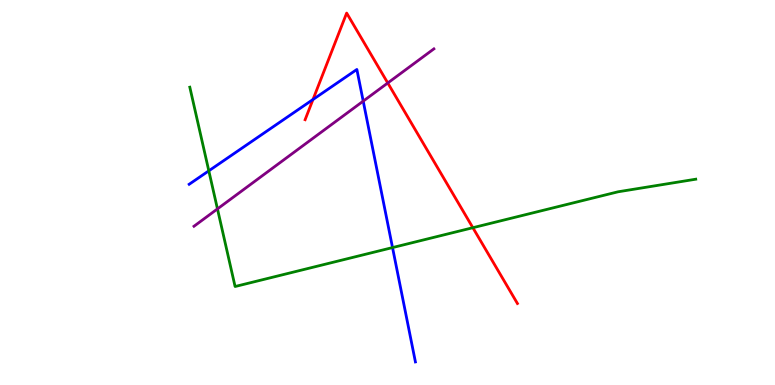[{'lines': ['blue', 'red'], 'intersections': [{'x': 4.04, 'y': 7.42}]}, {'lines': ['green', 'red'], 'intersections': [{'x': 6.1, 'y': 4.09}]}, {'lines': ['purple', 'red'], 'intersections': [{'x': 5.0, 'y': 7.84}]}, {'lines': ['blue', 'green'], 'intersections': [{'x': 2.69, 'y': 5.56}, {'x': 5.06, 'y': 3.57}]}, {'lines': ['blue', 'purple'], 'intersections': [{'x': 4.69, 'y': 7.37}]}, {'lines': ['green', 'purple'], 'intersections': [{'x': 2.81, 'y': 4.57}]}]